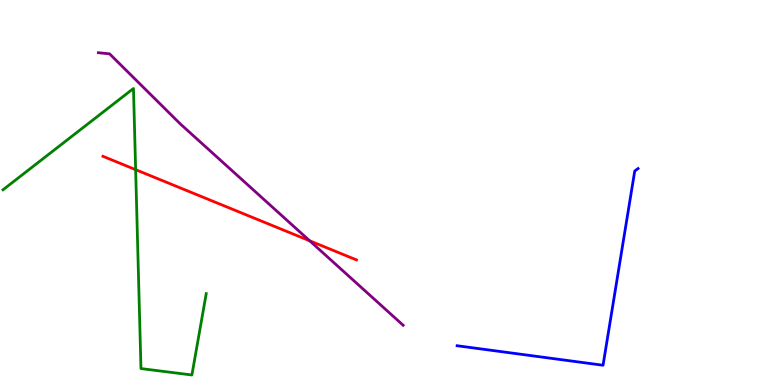[{'lines': ['blue', 'red'], 'intersections': []}, {'lines': ['green', 'red'], 'intersections': [{'x': 1.75, 'y': 5.59}]}, {'lines': ['purple', 'red'], 'intersections': [{'x': 4.0, 'y': 3.75}]}, {'lines': ['blue', 'green'], 'intersections': []}, {'lines': ['blue', 'purple'], 'intersections': []}, {'lines': ['green', 'purple'], 'intersections': []}]